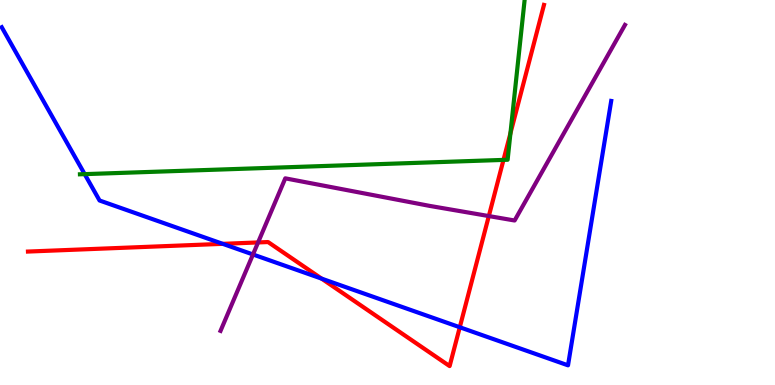[{'lines': ['blue', 'red'], 'intersections': [{'x': 2.87, 'y': 3.67}, {'x': 4.15, 'y': 2.76}, {'x': 5.93, 'y': 1.5}]}, {'lines': ['green', 'red'], 'intersections': [{'x': 6.5, 'y': 5.85}, {'x': 6.59, 'y': 6.54}]}, {'lines': ['purple', 'red'], 'intersections': [{'x': 3.33, 'y': 3.7}, {'x': 6.31, 'y': 4.39}]}, {'lines': ['blue', 'green'], 'intersections': [{'x': 1.09, 'y': 5.48}]}, {'lines': ['blue', 'purple'], 'intersections': [{'x': 3.26, 'y': 3.39}]}, {'lines': ['green', 'purple'], 'intersections': []}]